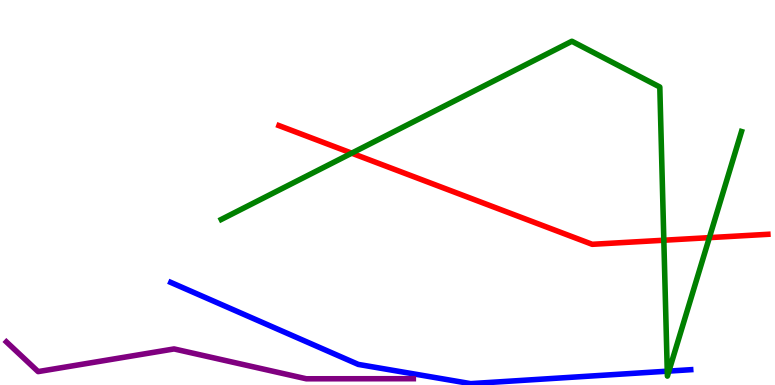[{'lines': ['blue', 'red'], 'intersections': []}, {'lines': ['green', 'red'], 'intersections': [{'x': 4.54, 'y': 6.02}, {'x': 8.57, 'y': 3.76}, {'x': 9.15, 'y': 3.83}]}, {'lines': ['purple', 'red'], 'intersections': []}, {'lines': ['blue', 'green'], 'intersections': [{'x': 8.61, 'y': 0.359}, {'x': 8.63, 'y': 0.362}]}, {'lines': ['blue', 'purple'], 'intersections': []}, {'lines': ['green', 'purple'], 'intersections': []}]